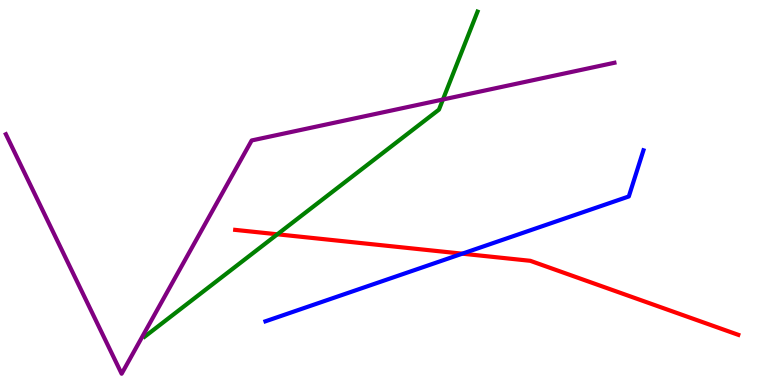[{'lines': ['blue', 'red'], 'intersections': [{'x': 5.96, 'y': 3.41}]}, {'lines': ['green', 'red'], 'intersections': [{'x': 3.58, 'y': 3.91}]}, {'lines': ['purple', 'red'], 'intersections': []}, {'lines': ['blue', 'green'], 'intersections': []}, {'lines': ['blue', 'purple'], 'intersections': []}, {'lines': ['green', 'purple'], 'intersections': [{'x': 5.72, 'y': 7.42}]}]